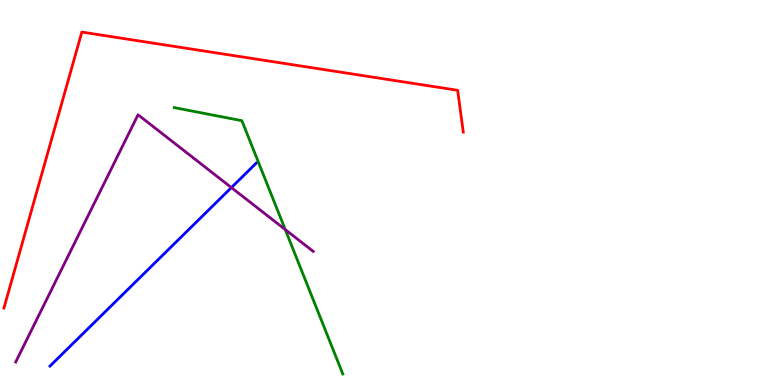[{'lines': ['blue', 'red'], 'intersections': []}, {'lines': ['green', 'red'], 'intersections': []}, {'lines': ['purple', 'red'], 'intersections': []}, {'lines': ['blue', 'green'], 'intersections': []}, {'lines': ['blue', 'purple'], 'intersections': [{'x': 2.99, 'y': 5.13}]}, {'lines': ['green', 'purple'], 'intersections': [{'x': 3.68, 'y': 4.04}]}]